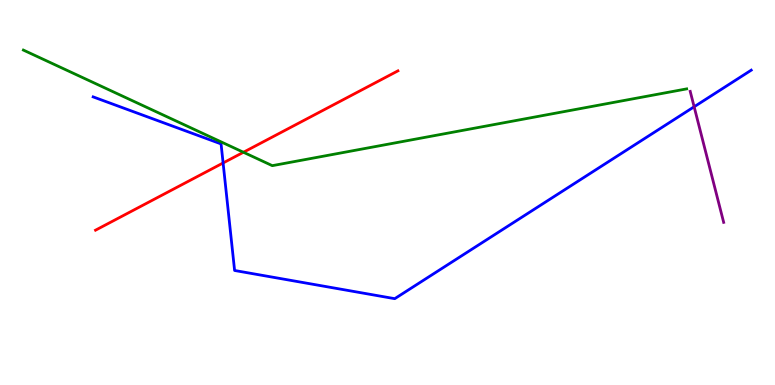[{'lines': ['blue', 'red'], 'intersections': [{'x': 2.88, 'y': 5.77}]}, {'lines': ['green', 'red'], 'intersections': [{'x': 3.14, 'y': 6.05}]}, {'lines': ['purple', 'red'], 'intersections': []}, {'lines': ['blue', 'green'], 'intersections': []}, {'lines': ['blue', 'purple'], 'intersections': [{'x': 8.96, 'y': 7.23}]}, {'lines': ['green', 'purple'], 'intersections': []}]